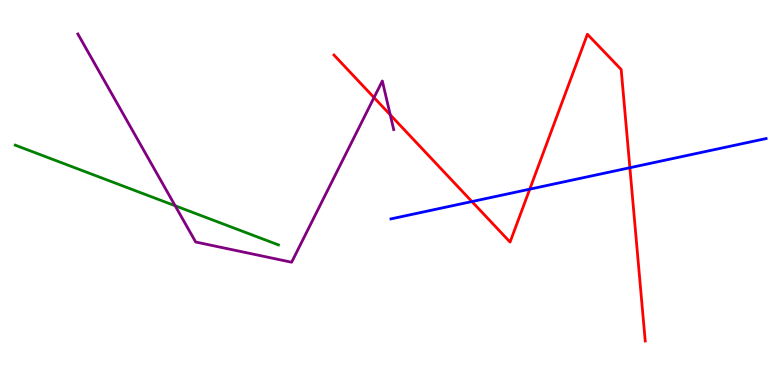[{'lines': ['blue', 'red'], 'intersections': [{'x': 6.09, 'y': 4.76}, {'x': 6.84, 'y': 5.09}, {'x': 8.13, 'y': 5.64}]}, {'lines': ['green', 'red'], 'intersections': []}, {'lines': ['purple', 'red'], 'intersections': [{'x': 4.83, 'y': 7.47}, {'x': 5.04, 'y': 7.02}]}, {'lines': ['blue', 'green'], 'intersections': []}, {'lines': ['blue', 'purple'], 'intersections': []}, {'lines': ['green', 'purple'], 'intersections': [{'x': 2.26, 'y': 4.66}]}]